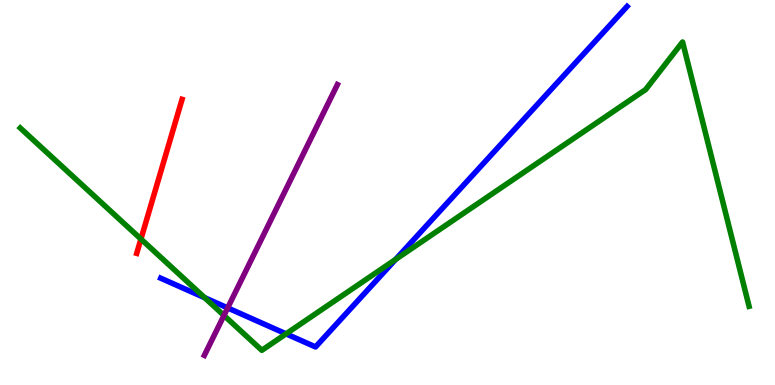[{'lines': ['blue', 'red'], 'intersections': []}, {'lines': ['green', 'red'], 'intersections': [{'x': 1.82, 'y': 3.79}]}, {'lines': ['purple', 'red'], 'intersections': []}, {'lines': ['blue', 'green'], 'intersections': [{'x': 2.64, 'y': 2.27}, {'x': 3.69, 'y': 1.33}, {'x': 5.1, 'y': 3.26}]}, {'lines': ['blue', 'purple'], 'intersections': [{'x': 2.94, 'y': 2.0}]}, {'lines': ['green', 'purple'], 'intersections': [{'x': 2.89, 'y': 1.81}]}]